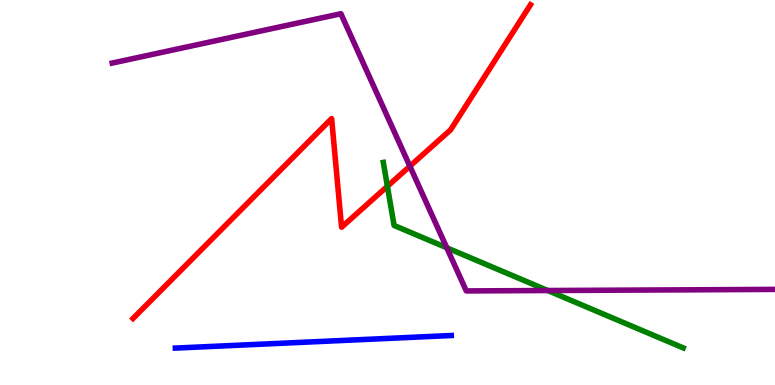[{'lines': ['blue', 'red'], 'intersections': []}, {'lines': ['green', 'red'], 'intersections': [{'x': 5.0, 'y': 5.16}]}, {'lines': ['purple', 'red'], 'intersections': [{'x': 5.29, 'y': 5.68}]}, {'lines': ['blue', 'green'], 'intersections': []}, {'lines': ['blue', 'purple'], 'intersections': []}, {'lines': ['green', 'purple'], 'intersections': [{'x': 5.76, 'y': 3.56}, {'x': 7.07, 'y': 2.45}]}]